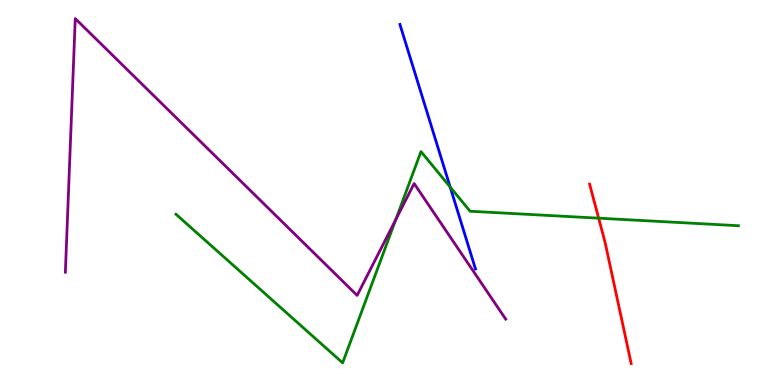[{'lines': ['blue', 'red'], 'intersections': []}, {'lines': ['green', 'red'], 'intersections': [{'x': 7.72, 'y': 4.33}]}, {'lines': ['purple', 'red'], 'intersections': []}, {'lines': ['blue', 'green'], 'intersections': [{'x': 5.81, 'y': 5.14}]}, {'lines': ['blue', 'purple'], 'intersections': []}, {'lines': ['green', 'purple'], 'intersections': [{'x': 5.11, 'y': 4.3}]}]